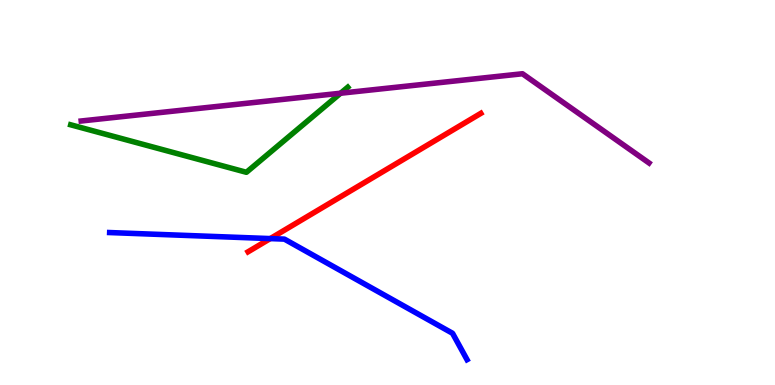[{'lines': ['blue', 'red'], 'intersections': [{'x': 3.49, 'y': 3.8}]}, {'lines': ['green', 'red'], 'intersections': []}, {'lines': ['purple', 'red'], 'intersections': []}, {'lines': ['blue', 'green'], 'intersections': []}, {'lines': ['blue', 'purple'], 'intersections': []}, {'lines': ['green', 'purple'], 'intersections': [{'x': 4.39, 'y': 7.58}]}]